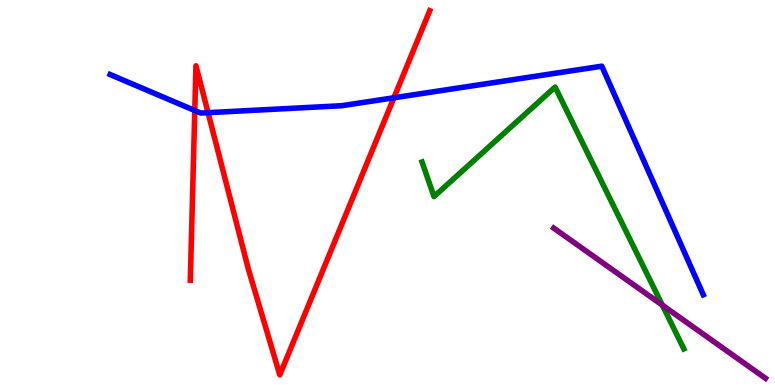[{'lines': ['blue', 'red'], 'intersections': [{'x': 2.51, 'y': 7.13}, {'x': 2.68, 'y': 7.07}, {'x': 5.08, 'y': 7.46}]}, {'lines': ['green', 'red'], 'intersections': []}, {'lines': ['purple', 'red'], 'intersections': []}, {'lines': ['blue', 'green'], 'intersections': []}, {'lines': ['blue', 'purple'], 'intersections': []}, {'lines': ['green', 'purple'], 'intersections': [{'x': 8.55, 'y': 2.07}]}]